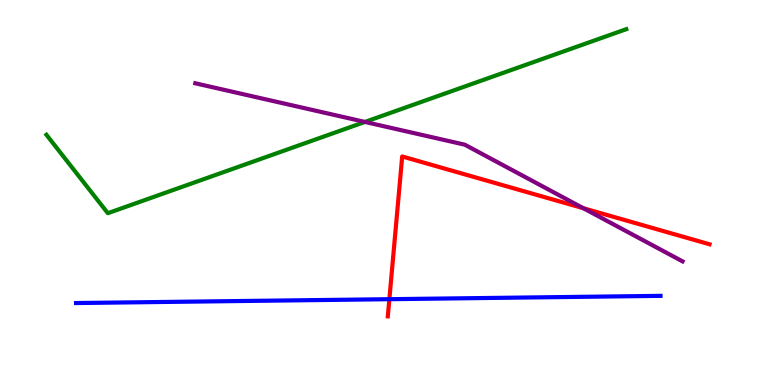[{'lines': ['blue', 'red'], 'intersections': [{'x': 5.02, 'y': 2.23}]}, {'lines': ['green', 'red'], 'intersections': []}, {'lines': ['purple', 'red'], 'intersections': [{'x': 7.53, 'y': 4.59}]}, {'lines': ['blue', 'green'], 'intersections': []}, {'lines': ['blue', 'purple'], 'intersections': []}, {'lines': ['green', 'purple'], 'intersections': [{'x': 4.71, 'y': 6.83}]}]